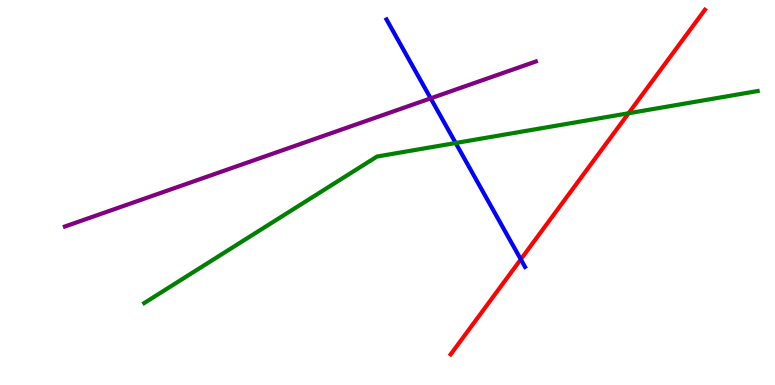[{'lines': ['blue', 'red'], 'intersections': [{'x': 6.72, 'y': 3.26}]}, {'lines': ['green', 'red'], 'intersections': [{'x': 8.11, 'y': 7.06}]}, {'lines': ['purple', 'red'], 'intersections': []}, {'lines': ['blue', 'green'], 'intersections': [{'x': 5.88, 'y': 6.29}]}, {'lines': ['blue', 'purple'], 'intersections': [{'x': 5.56, 'y': 7.45}]}, {'lines': ['green', 'purple'], 'intersections': []}]